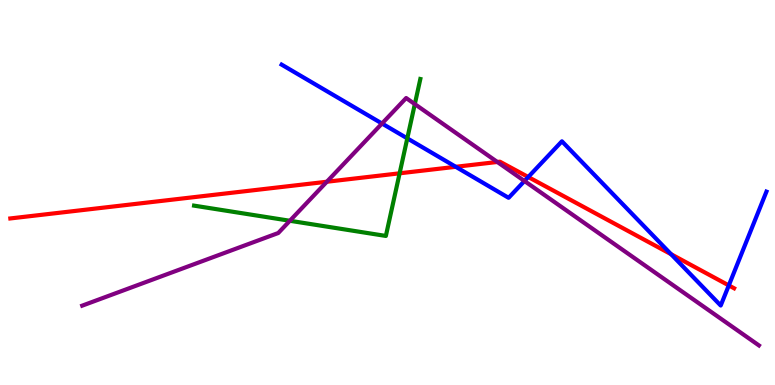[{'lines': ['blue', 'red'], 'intersections': [{'x': 5.88, 'y': 5.67}, {'x': 6.82, 'y': 5.4}, {'x': 8.66, 'y': 3.4}, {'x': 9.4, 'y': 2.59}]}, {'lines': ['green', 'red'], 'intersections': [{'x': 5.16, 'y': 5.5}]}, {'lines': ['purple', 'red'], 'intersections': [{'x': 4.22, 'y': 5.28}, {'x': 6.42, 'y': 5.79}]}, {'lines': ['blue', 'green'], 'intersections': [{'x': 5.26, 'y': 6.41}]}, {'lines': ['blue', 'purple'], 'intersections': [{'x': 4.93, 'y': 6.79}, {'x': 6.77, 'y': 5.3}]}, {'lines': ['green', 'purple'], 'intersections': [{'x': 3.74, 'y': 4.27}, {'x': 5.35, 'y': 7.3}]}]